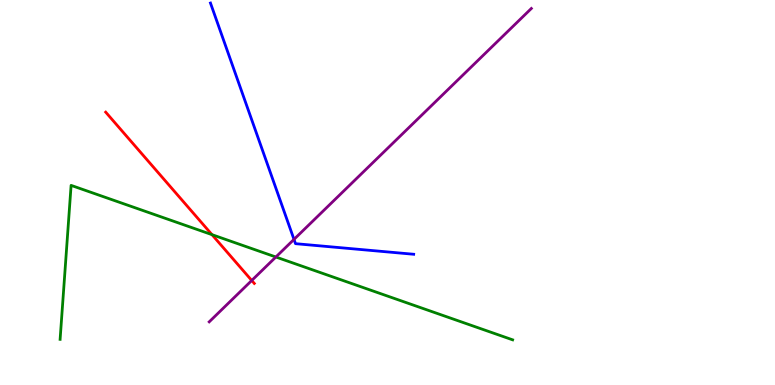[{'lines': ['blue', 'red'], 'intersections': []}, {'lines': ['green', 'red'], 'intersections': [{'x': 2.74, 'y': 3.9}]}, {'lines': ['purple', 'red'], 'intersections': [{'x': 3.25, 'y': 2.71}]}, {'lines': ['blue', 'green'], 'intersections': []}, {'lines': ['blue', 'purple'], 'intersections': [{'x': 3.79, 'y': 3.78}]}, {'lines': ['green', 'purple'], 'intersections': [{'x': 3.56, 'y': 3.32}]}]